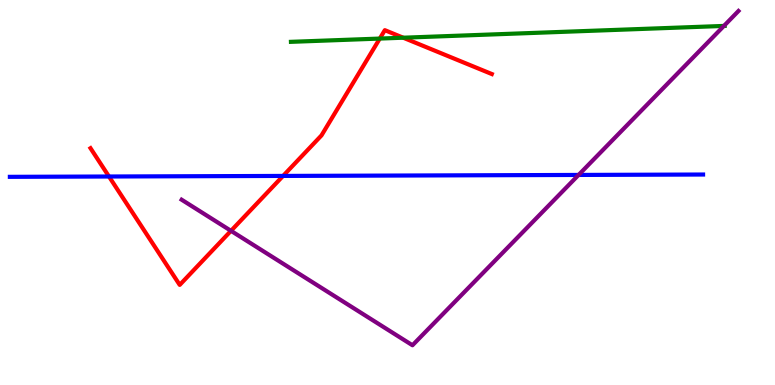[{'lines': ['blue', 'red'], 'intersections': [{'x': 1.41, 'y': 5.42}, {'x': 3.65, 'y': 5.43}]}, {'lines': ['green', 'red'], 'intersections': [{'x': 4.9, 'y': 9.0}, {'x': 5.2, 'y': 9.02}]}, {'lines': ['purple', 'red'], 'intersections': [{'x': 2.98, 'y': 4.0}]}, {'lines': ['blue', 'green'], 'intersections': []}, {'lines': ['blue', 'purple'], 'intersections': [{'x': 7.47, 'y': 5.46}]}, {'lines': ['green', 'purple'], 'intersections': [{'x': 9.34, 'y': 9.33}]}]